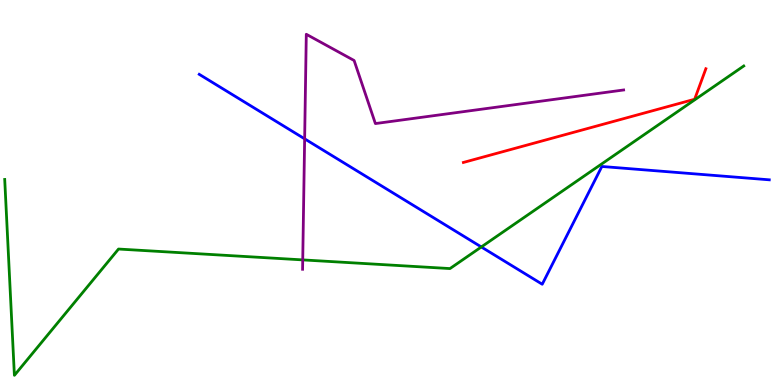[{'lines': ['blue', 'red'], 'intersections': []}, {'lines': ['green', 'red'], 'intersections': []}, {'lines': ['purple', 'red'], 'intersections': []}, {'lines': ['blue', 'green'], 'intersections': [{'x': 6.21, 'y': 3.59}]}, {'lines': ['blue', 'purple'], 'intersections': [{'x': 3.93, 'y': 6.39}]}, {'lines': ['green', 'purple'], 'intersections': [{'x': 3.91, 'y': 3.25}]}]